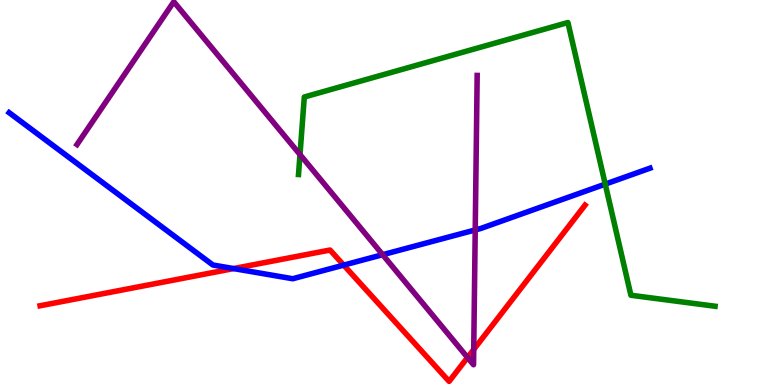[{'lines': ['blue', 'red'], 'intersections': [{'x': 3.01, 'y': 3.02}, {'x': 4.43, 'y': 3.11}]}, {'lines': ['green', 'red'], 'intersections': []}, {'lines': ['purple', 'red'], 'intersections': [{'x': 6.03, 'y': 0.714}, {'x': 6.11, 'y': 0.923}]}, {'lines': ['blue', 'green'], 'intersections': [{'x': 7.81, 'y': 5.22}]}, {'lines': ['blue', 'purple'], 'intersections': [{'x': 4.94, 'y': 3.38}, {'x': 6.13, 'y': 4.03}]}, {'lines': ['green', 'purple'], 'intersections': [{'x': 3.87, 'y': 5.98}]}]